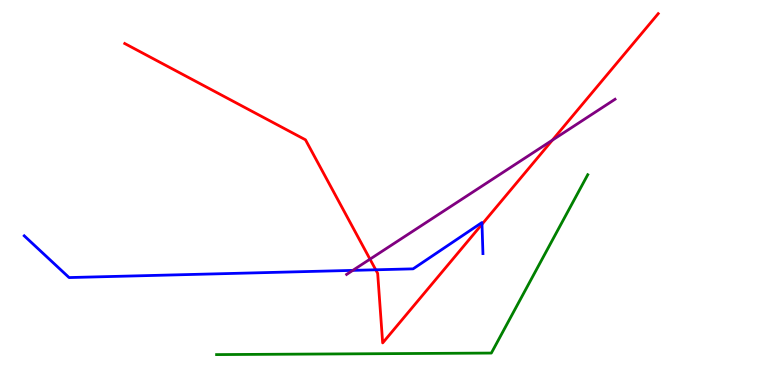[{'lines': ['blue', 'red'], 'intersections': [{'x': 4.85, 'y': 2.99}, {'x': 6.22, 'y': 4.18}]}, {'lines': ['green', 'red'], 'intersections': []}, {'lines': ['purple', 'red'], 'intersections': [{'x': 4.77, 'y': 3.27}, {'x': 7.13, 'y': 6.36}]}, {'lines': ['blue', 'green'], 'intersections': []}, {'lines': ['blue', 'purple'], 'intersections': [{'x': 4.55, 'y': 2.98}]}, {'lines': ['green', 'purple'], 'intersections': []}]